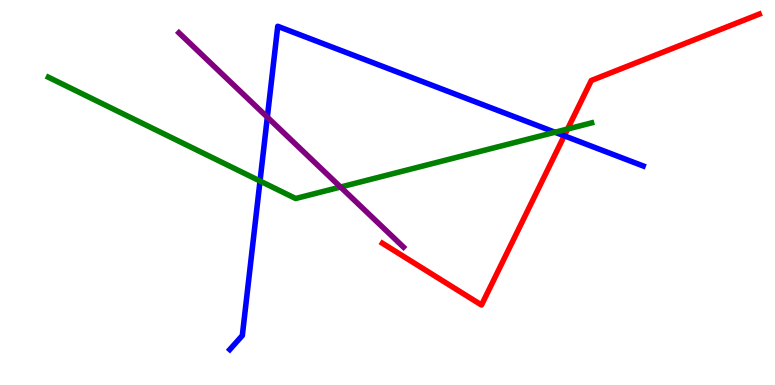[{'lines': ['blue', 'red'], 'intersections': [{'x': 7.28, 'y': 6.47}]}, {'lines': ['green', 'red'], 'intersections': [{'x': 7.32, 'y': 6.65}]}, {'lines': ['purple', 'red'], 'intersections': []}, {'lines': ['blue', 'green'], 'intersections': [{'x': 3.36, 'y': 5.3}, {'x': 7.16, 'y': 6.57}]}, {'lines': ['blue', 'purple'], 'intersections': [{'x': 3.45, 'y': 6.96}]}, {'lines': ['green', 'purple'], 'intersections': [{'x': 4.39, 'y': 5.14}]}]